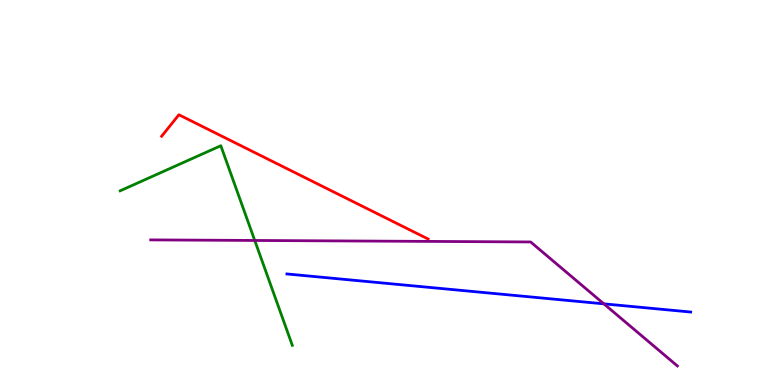[{'lines': ['blue', 'red'], 'intersections': []}, {'lines': ['green', 'red'], 'intersections': []}, {'lines': ['purple', 'red'], 'intersections': []}, {'lines': ['blue', 'green'], 'intersections': []}, {'lines': ['blue', 'purple'], 'intersections': [{'x': 7.79, 'y': 2.11}]}, {'lines': ['green', 'purple'], 'intersections': [{'x': 3.29, 'y': 3.75}]}]